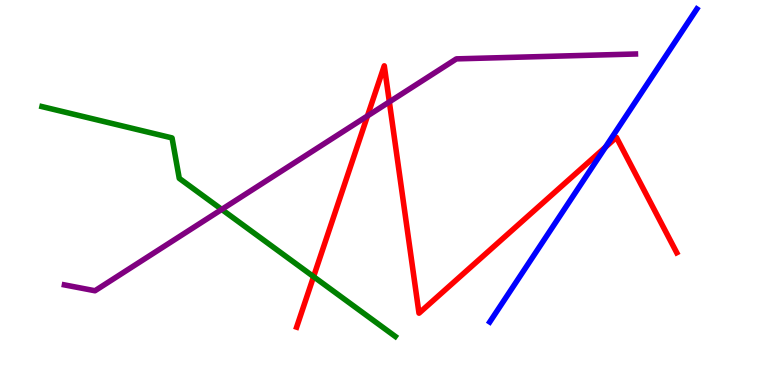[{'lines': ['blue', 'red'], 'intersections': [{'x': 7.81, 'y': 6.18}]}, {'lines': ['green', 'red'], 'intersections': [{'x': 4.05, 'y': 2.81}]}, {'lines': ['purple', 'red'], 'intersections': [{'x': 4.74, 'y': 6.99}, {'x': 5.02, 'y': 7.35}]}, {'lines': ['blue', 'green'], 'intersections': []}, {'lines': ['blue', 'purple'], 'intersections': []}, {'lines': ['green', 'purple'], 'intersections': [{'x': 2.86, 'y': 4.56}]}]